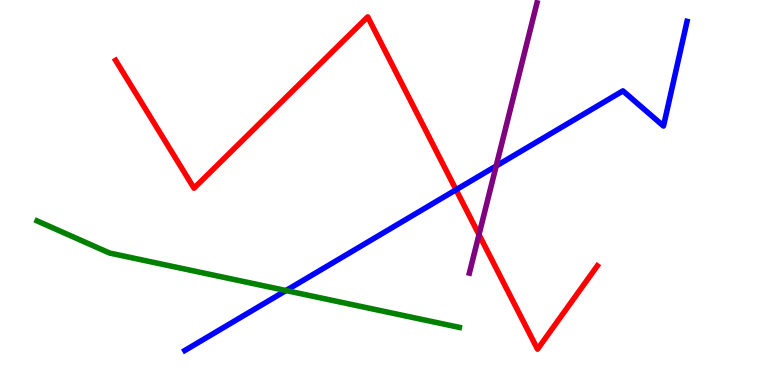[{'lines': ['blue', 'red'], 'intersections': [{'x': 5.88, 'y': 5.07}]}, {'lines': ['green', 'red'], 'intersections': []}, {'lines': ['purple', 'red'], 'intersections': [{'x': 6.18, 'y': 3.91}]}, {'lines': ['blue', 'green'], 'intersections': [{'x': 3.69, 'y': 2.45}]}, {'lines': ['blue', 'purple'], 'intersections': [{'x': 6.4, 'y': 5.69}]}, {'lines': ['green', 'purple'], 'intersections': []}]